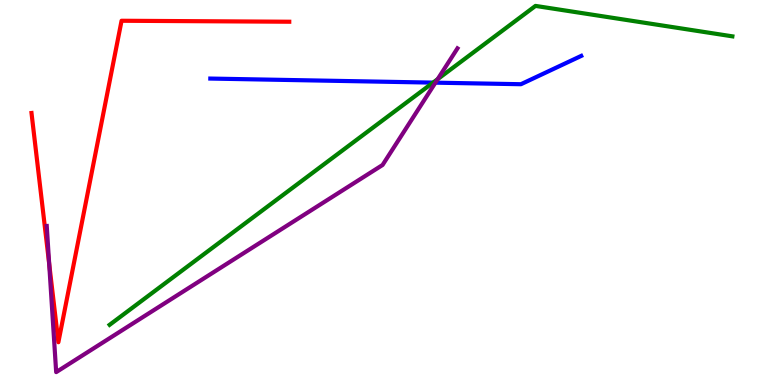[{'lines': ['blue', 'red'], 'intersections': []}, {'lines': ['green', 'red'], 'intersections': []}, {'lines': ['purple', 'red'], 'intersections': [{'x': 0.635, 'y': 3.15}]}, {'lines': ['blue', 'green'], 'intersections': [{'x': 5.59, 'y': 7.85}]}, {'lines': ['blue', 'purple'], 'intersections': [{'x': 5.62, 'y': 7.85}]}, {'lines': ['green', 'purple'], 'intersections': [{'x': 5.65, 'y': 7.94}]}]